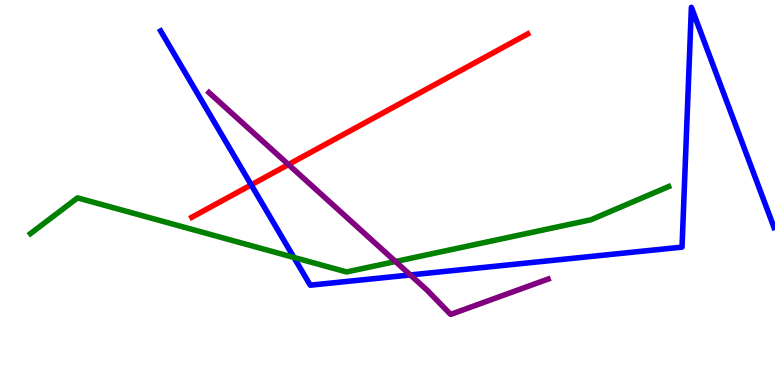[{'lines': ['blue', 'red'], 'intersections': [{'x': 3.24, 'y': 5.2}]}, {'lines': ['green', 'red'], 'intersections': []}, {'lines': ['purple', 'red'], 'intersections': [{'x': 3.72, 'y': 5.73}]}, {'lines': ['blue', 'green'], 'intersections': [{'x': 3.79, 'y': 3.31}]}, {'lines': ['blue', 'purple'], 'intersections': [{'x': 5.29, 'y': 2.86}]}, {'lines': ['green', 'purple'], 'intersections': [{'x': 5.1, 'y': 3.21}]}]